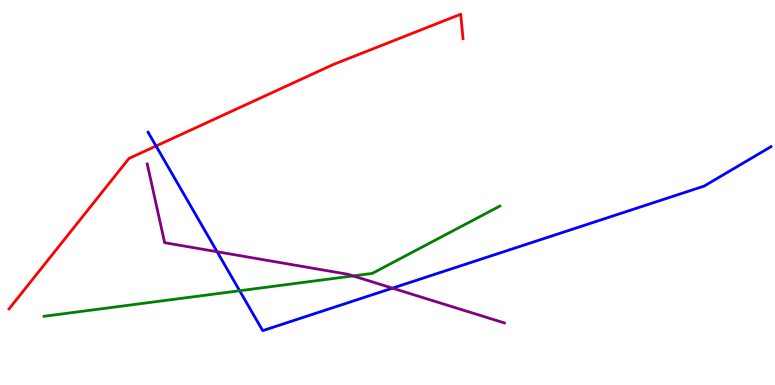[{'lines': ['blue', 'red'], 'intersections': [{'x': 2.01, 'y': 6.21}]}, {'lines': ['green', 'red'], 'intersections': []}, {'lines': ['purple', 'red'], 'intersections': []}, {'lines': ['blue', 'green'], 'intersections': [{'x': 3.09, 'y': 2.45}]}, {'lines': ['blue', 'purple'], 'intersections': [{'x': 2.8, 'y': 3.46}, {'x': 5.06, 'y': 2.52}]}, {'lines': ['green', 'purple'], 'intersections': [{'x': 4.56, 'y': 2.83}]}]